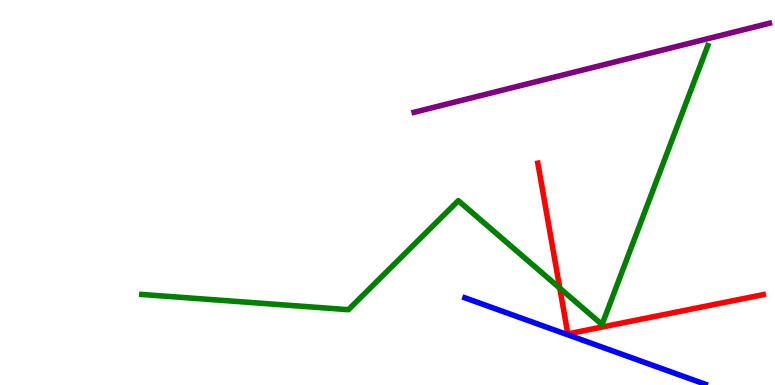[{'lines': ['blue', 'red'], 'intersections': []}, {'lines': ['green', 'red'], 'intersections': [{'x': 7.22, 'y': 2.52}]}, {'lines': ['purple', 'red'], 'intersections': []}, {'lines': ['blue', 'green'], 'intersections': []}, {'lines': ['blue', 'purple'], 'intersections': []}, {'lines': ['green', 'purple'], 'intersections': []}]